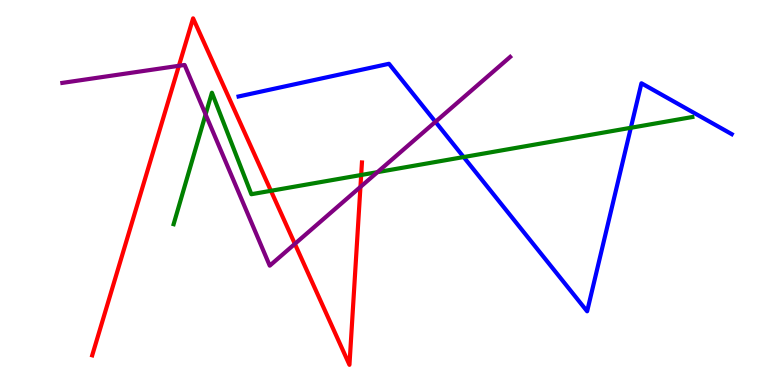[{'lines': ['blue', 'red'], 'intersections': []}, {'lines': ['green', 'red'], 'intersections': [{'x': 3.5, 'y': 5.04}, {'x': 4.66, 'y': 5.45}]}, {'lines': ['purple', 'red'], 'intersections': [{'x': 2.31, 'y': 8.29}, {'x': 3.8, 'y': 3.67}, {'x': 4.65, 'y': 5.14}]}, {'lines': ['blue', 'green'], 'intersections': [{'x': 5.98, 'y': 5.92}, {'x': 8.14, 'y': 6.68}]}, {'lines': ['blue', 'purple'], 'intersections': [{'x': 5.62, 'y': 6.84}]}, {'lines': ['green', 'purple'], 'intersections': [{'x': 2.65, 'y': 7.03}, {'x': 4.87, 'y': 5.53}]}]